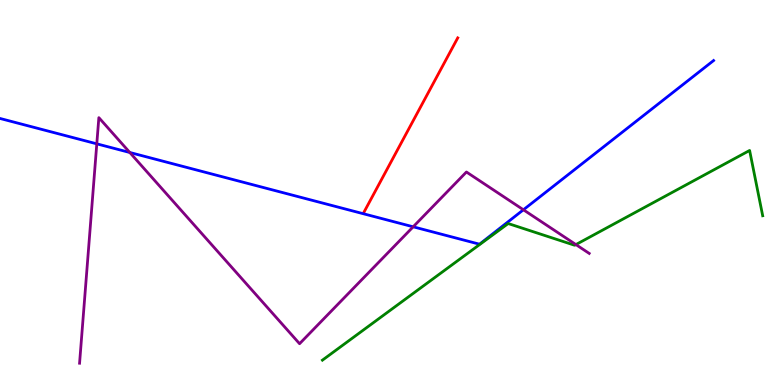[{'lines': ['blue', 'red'], 'intersections': []}, {'lines': ['green', 'red'], 'intersections': []}, {'lines': ['purple', 'red'], 'intersections': []}, {'lines': ['blue', 'green'], 'intersections': []}, {'lines': ['blue', 'purple'], 'intersections': [{'x': 1.25, 'y': 6.26}, {'x': 1.67, 'y': 6.04}, {'x': 5.33, 'y': 4.11}, {'x': 6.75, 'y': 4.55}]}, {'lines': ['green', 'purple'], 'intersections': [{'x': 7.43, 'y': 3.65}]}]